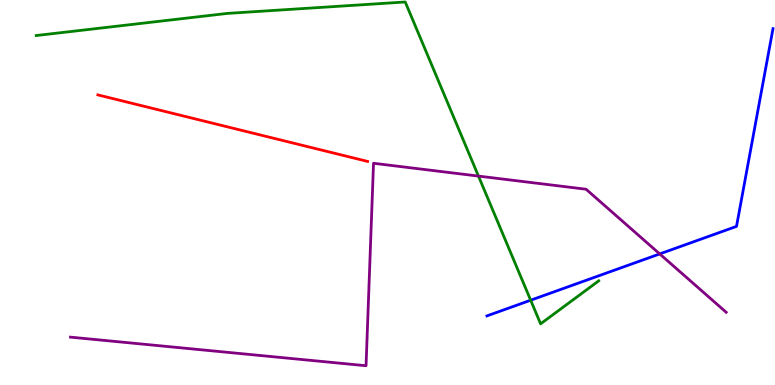[{'lines': ['blue', 'red'], 'intersections': []}, {'lines': ['green', 'red'], 'intersections': []}, {'lines': ['purple', 'red'], 'intersections': []}, {'lines': ['blue', 'green'], 'intersections': [{'x': 6.85, 'y': 2.2}]}, {'lines': ['blue', 'purple'], 'intersections': [{'x': 8.51, 'y': 3.4}]}, {'lines': ['green', 'purple'], 'intersections': [{'x': 6.17, 'y': 5.43}]}]